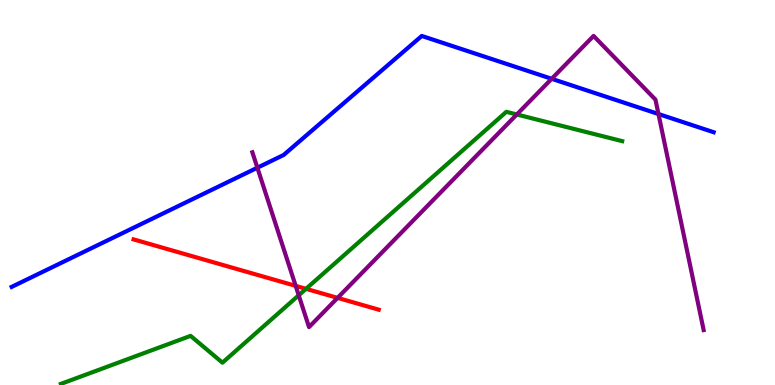[{'lines': ['blue', 'red'], 'intersections': []}, {'lines': ['green', 'red'], 'intersections': [{'x': 3.95, 'y': 2.5}]}, {'lines': ['purple', 'red'], 'intersections': [{'x': 3.82, 'y': 2.57}, {'x': 4.36, 'y': 2.26}]}, {'lines': ['blue', 'green'], 'intersections': []}, {'lines': ['blue', 'purple'], 'intersections': [{'x': 3.32, 'y': 5.64}, {'x': 7.12, 'y': 7.95}, {'x': 8.5, 'y': 7.04}]}, {'lines': ['green', 'purple'], 'intersections': [{'x': 3.85, 'y': 2.33}, {'x': 6.67, 'y': 7.03}]}]